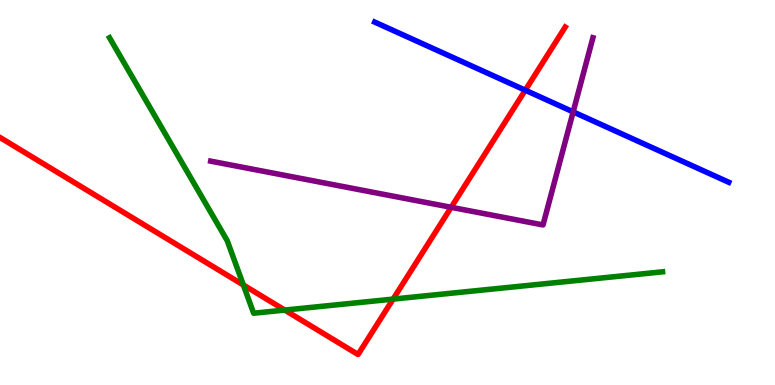[{'lines': ['blue', 'red'], 'intersections': [{'x': 6.78, 'y': 7.66}]}, {'lines': ['green', 'red'], 'intersections': [{'x': 3.14, 'y': 2.6}, {'x': 3.67, 'y': 1.95}, {'x': 5.07, 'y': 2.23}]}, {'lines': ['purple', 'red'], 'intersections': [{'x': 5.82, 'y': 4.62}]}, {'lines': ['blue', 'green'], 'intersections': []}, {'lines': ['blue', 'purple'], 'intersections': [{'x': 7.4, 'y': 7.09}]}, {'lines': ['green', 'purple'], 'intersections': []}]